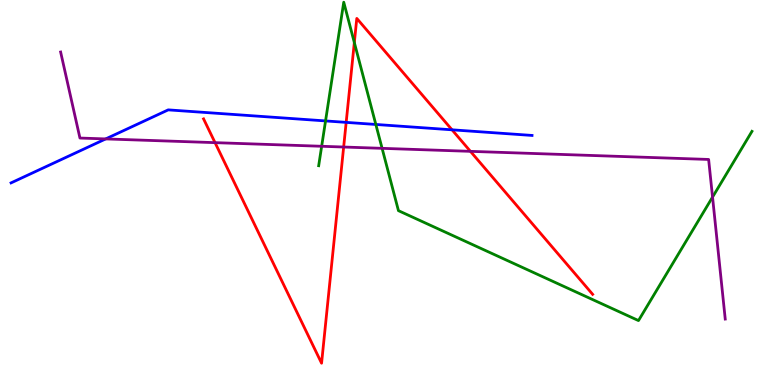[{'lines': ['blue', 'red'], 'intersections': [{'x': 4.47, 'y': 6.82}, {'x': 5.83, 'y': 6.63}]}, {'lines': ['green', 'red'], 'intersections': [{'x': 4.57, 'y': 8.9}]}, {'lines': ['purple', 'red'], 'intersections': [{'x': 2.77, 'y': 6.29}, {'x': 4.43, 'y': 6.18}, {'x': 6.07, 'y': 6.07}]}, {'lines': ['blue', 'green'], 'intersections': [{'x': 4.2, 'y': 6.86}, {'x': 4.85, 'y': 6.77}]}, {'lines': ['blue', 'purple'], 'intersections': [{'x': 1.36, 'y': 6.39}]}, {'lines': ['green', 'purple'], 'intersections': [{'x': 4.15, 'y': 6.2}, {'x': 4.93, 'y': 6.15}, {'x': 9.19, 'y': 4.88}]}]